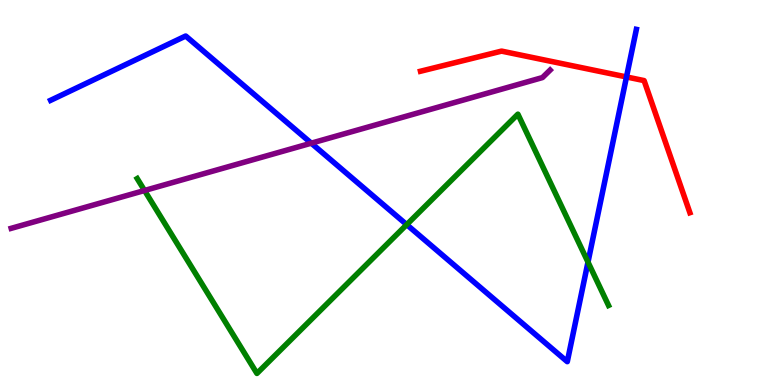[{'lines': ['blue', 'red'], 'intersections': [{'x': 8.08, 'y': 8.0}]}, {'lines': ['green', 'red'], 'intersections': []}, {'lines': ['purple', 'red'], 'intersections': []}, {'lines': ['blue', 'green'], 'intersections': [{'x': 5.25, 'y': 4.17}, {'x': 7.59, 'y': 3.19}]}, {'lines': ['blue', 'purple'], 'intersections': [{'x': 4.02, 'y': 6.28}]}, {'lines': ['green', 'purple'], 'intersections': [{'x': 1.87, 'y': 5.05}]}]